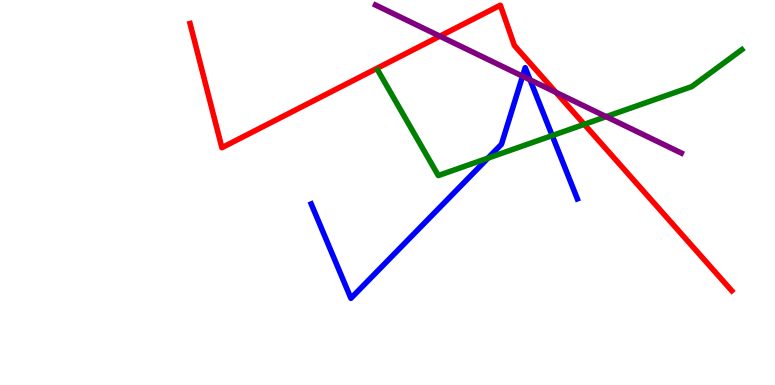[{'lines': ['blue', 'red'], 'intersections': []}, {'lines': ['green', 'red'], 'intersections': [{'x': 7.54, 'y': 6.77}]}, {'lines': ['purple', 'red'], 'intersections': [{'x': 5.68, 'y': 9.06}, {'x': 7.17, 'y': 7.6}]}, {'lines': ['blue', 'green'], 'intersections': [{'x': 6.3, 'y': 5.89}, {'x': 7.13, 'y': 6.48}]}, {'lines': ['blue', 'purple'], 'intersections': [{'x': 6.74, 'y': 8.02}, {'x': 6.84, 'y': 7.93}]}, {'lines': ['green', 'purple'], 'intersections': [{'x': 7.82, 'y': 6.97}]}]